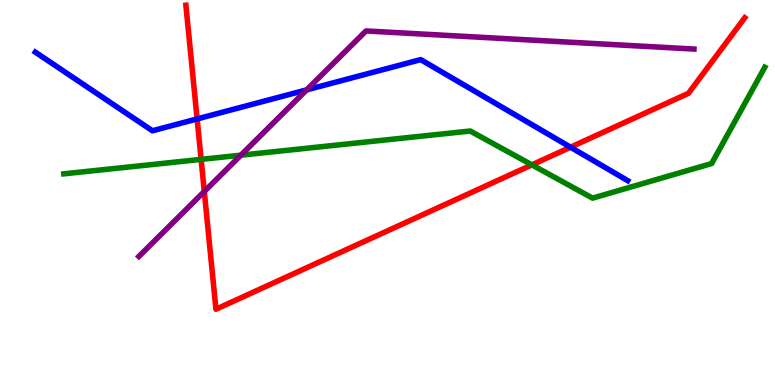[{'lines': ['blue', 'red'], 'intersections': [{'x': 2.54, 'y': 6.91}, {'x': 7.36, 'y': 6.18}]}, {'lines': ['green', 'red'], 'intersections': [{'x': 2.6, 'y': 5.86}, {'x': 6.86, 'y': 5.72}]}, {'lines': ['purple', 'red'], 'intersections': [{'x': 2.64, 'y': 5.03}]}, {'lines': ['blue', 'green'], 'intersections': []}, {'lines': ['blue', 'purple'], 'intersections': [{'x': 3.96, 'y': 7.67}]}, {'lines': ['green', 'purple'], 'intersections': [{'x': 3.11, 'y': 5.97}]}]